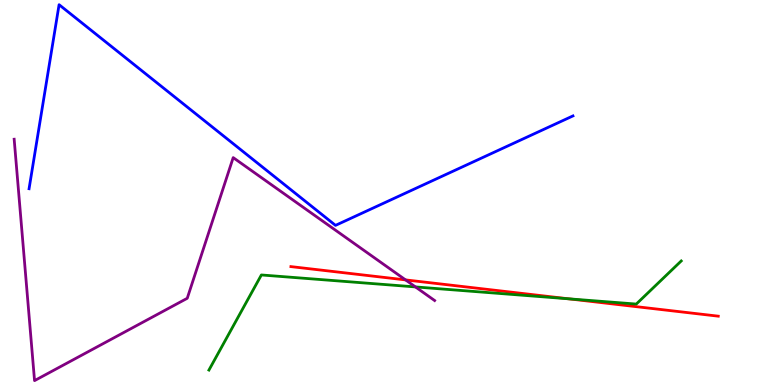[{'lines': ['blue', 'red'], 'intersections': []}, {'lines': ['green', 'red'], 'intersections': [{'x': 7.34, 'y': 2.24}]}, {'lines': ['purple', 'red'], 'intersections': [{'x': 5.23, 'y': 2.73}]}, {'lines': ['blue', 'green'], 'intersections': []}, {'lines': ['blue', 'purple'], 'intersections': []}, {'lines': ['green', 'purple'], 'intersections': [{'x': 5.36, 'y': 2.55}]}]